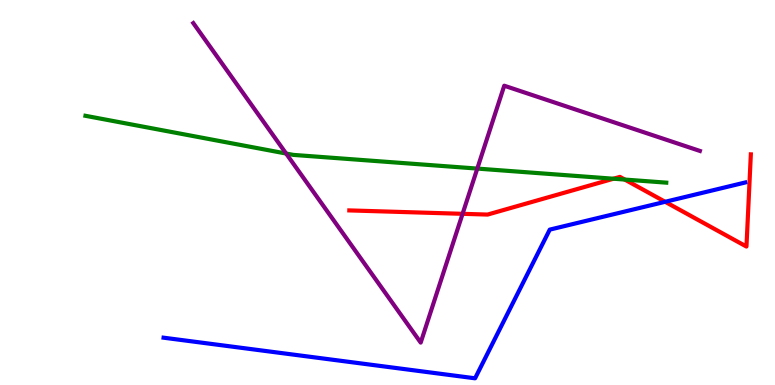[{'lines': ['blue', 'red'], 'intersections': [{'x': 8.58, 'y': 4.76}]}, {'lines': ['green', 'red'], 'intersections': [{'x': 7.92, 'y': 5.36}, {'x': 8.06, 'y': 5.34}]}, {'lines': ['purple', 'red'], 'intersections': [{'x': 5.97, 'y': 4.45}]}, {'lines': ['blue', 'green'], 'intersections': []}, {'lines': ['blue', 'purple'], 'intersections': []}, {'lines': ['green', 'purple'], 'intersections': [{'x': 3.69, 'y': 6.01}, {'x': 6.16, 'y': 5.62}]}]